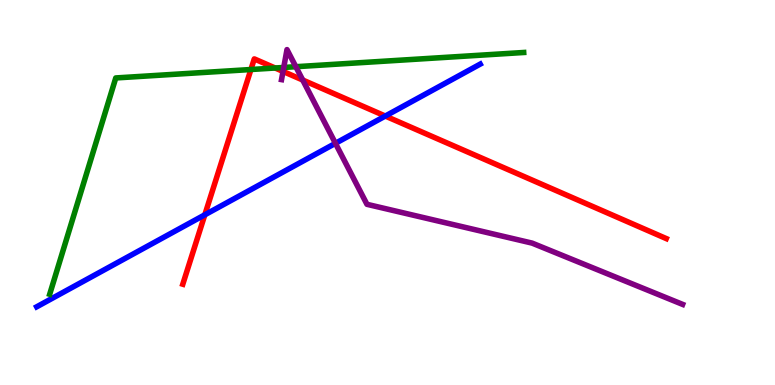[{'lines': ['blue', 'red'], 'intersections': [{'x': 2.64, 'y': 4.42}, {'x': 4.97, 'y': 6.99}]}, {'lines': ['green', 'red'], 'intersections': [{'x': 3.24, 'y': 8.19}, {'x': 3.55, 'y': 8.23}]}, {'lines': ['purple', 'red'], 'intersections': [{'x': 3.65, 'y': 8.14}, {'x': 3.91, 'y': 7.92}]}, {'lines': ['blue', 'green'], 'intersections': []}, {'lines': ['blue', 'purple'], 'intersections': [{'x': 4.33, 'y': 6.28}]}, {'lines': ['green', 'purple'], 'intersections': [{'x': 3.66, 'y': 8.25}, {'x': 3.82, 'y': 8.27}]}]